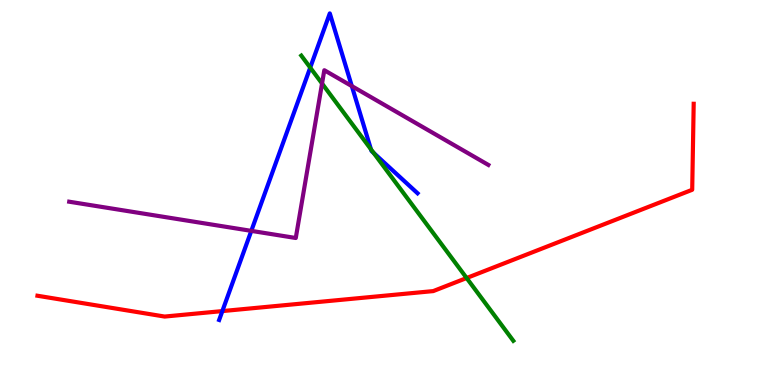[{'lines': ['blue', 'red'], 'intersections': [{'x': 2.87, 'y': 1.92}]}, {'lines': ['green', 'red'], 'intersections': [{'x': 6.02, 'y': 2.78}]}, {'lines': ['purple', 'red'], 'intersections': []}, {'lines': ['blue', 'green'], 'intersections': [{'x': 4.0, 'y': 8.24}, {'x': 4.79, 'y': 6.12}, {'x': 4.82, 'y': 6.03}]}, {'lines': ['blue', 'purple'], 'intersections': [{'x': 3.24, 'y': 4.0}, {'x': 4.54, 'y': 7.76}]}, {'lines': ['green', 'purple'], 'intersections': [{'x': 4.16, 'y': 7.83}]}]